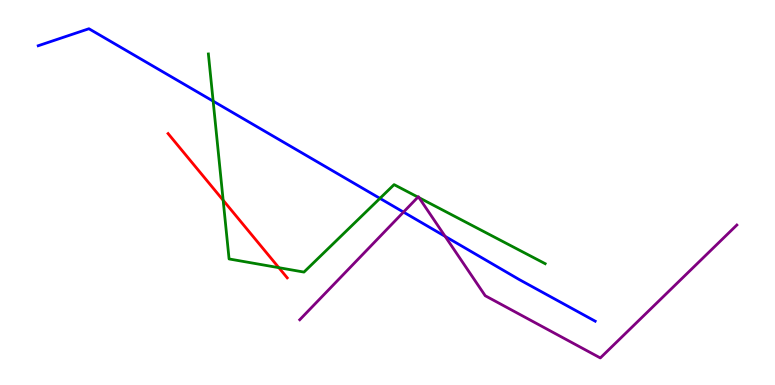[{'lines': ['blue', 'red'], 'intersections': []}, {'lines': ['green', 'red'], 'intersections': [{'x': 2.88, 'y': 4.8}, {'x': 3.6, 'y': 3.05}]}, {'lines': ['purple', 'red'], 'intersections': []}, {'lines': ['blue', 'green'], 'intersections': [{'x': 2.75, 'y': 7.37}, {'x': 4.9, 'y': 4.85}]}, {'lines': ['blue', 'purple'], 'intersections': [{'x': 5.21, 'y': 4.49}, {'x': 5.74, 'y': 3.86}]}, {'lines': ['green', 'purple'], 'intersections': [{'x': 5.39, 'y': 4.88}, {'x': 5.41, 'y': 4.87}]}]